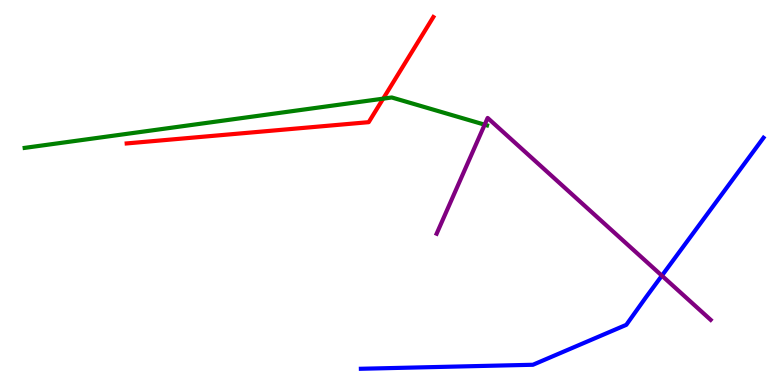[{'lines': ['blue', 'red'], 'intersections': []}, {'lines': ['green', 'red'], 'intersections': [{'x': 4.94, 'y': 7.44}]}, {'lines': ['purple', 'red'], 'intersections': []}, {'lines': ['blue', 'green'], 'intersections': []}, {'lines': ['blue', 'purple'], 'intersections': [{'x': 8.54, 'y': 2.84}]}, {'lines': ['green', 'purple'], 'intersections': [{'x': 6.25, 'y': 6.76}]}]